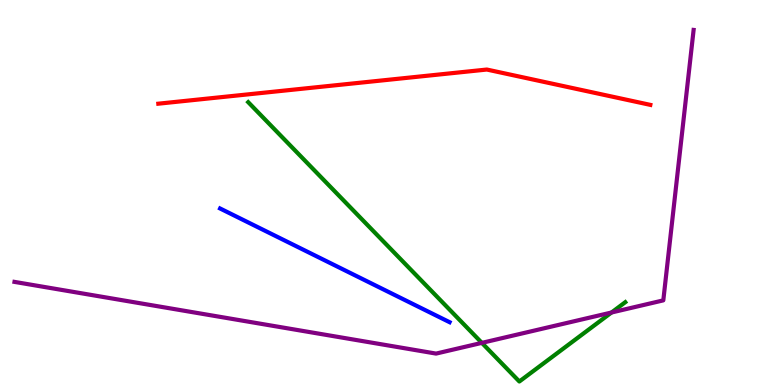[{'lines': ['blue', 'red'], 'intersections': []}, {'lines': ['green', 'red'], 'intersections': []}, {'lines': ['purple', 'red'], 'intersections': []}, {'lines': ['blue', 'green'], 'intersections': []}, {'lines': ['blue', 'purple'], 'intersections': []}, {'lines': ['green', 'purple'], 'intersections': [{'x': 6.22, 'y': 1.09}, {'x': 7.89, 'y': 1.88}]}]